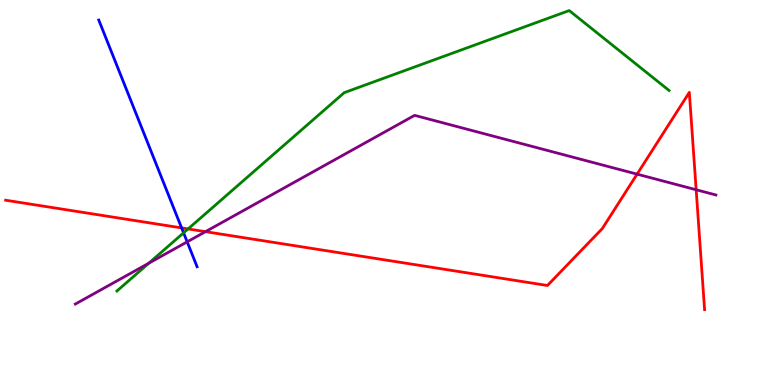[{'lines': ['blue', 'red'], 'intersections': [{'x': 2.34, 'y': 4.08}]}, {'lines': ['green', 'red'], 'intersections': [{'x': 2.43, 'y': 4.05}]}, {'lines': ['purple', 'red'], 'intersections': [{'x': 2.65, 'y': 3.98}, {'x': 8.22, 'y': 5.48}, {'x': 8.98, 'y': 5.07}]}, {'lines': ['blue', 'green'], 'intersections': [{'x': 2.37, 'y': 3.95}]}, {'lines': ['blue', 'purple'], 'intersections': [{'x': 2.42, 'y': 3.72}]}, {'lines': ['green', 'purple'], 'intersections': [{'x': 1.92, 'y': 3.16}]}]